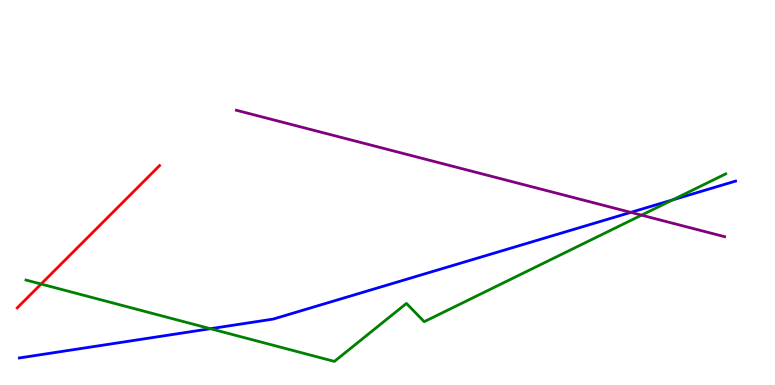[{'lines': ['blue', 'red'], 'intersections': []}, {'lines': ['green', 'red'], 'intersections': [{'x': 0.53, 'y': 2.62}]}, {'lines': ['purple', 'red'], 'intersections': []}, {'lines': ['blue', 'green'], 'intersections': [{'x': 2.72, 'y': 1.46}, {'x': 8.68, 'y': 4.81}]}, {'lines': ['blue', 'purple'], 'intersections': [{'x': 8.14, 'y': 4.48}]}, {'lines': ['green', 'purple'], 'intersections': [{'x': 8.28, 'y': 4.41}]}]